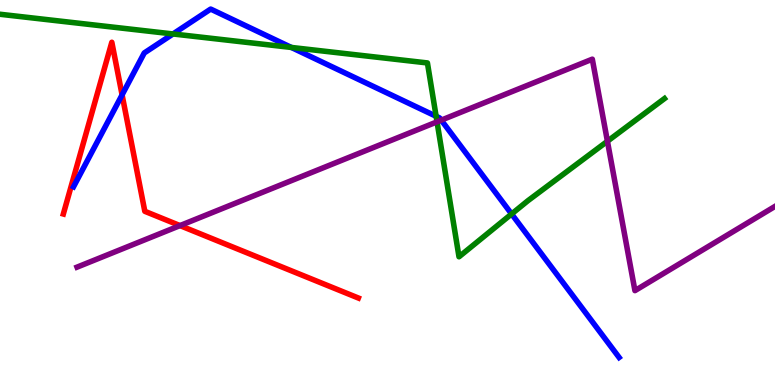[{'lines': ['blue', 'red'], 'intersections': [{'x': 1.58, 'y': 7.54}]}, {'lines': ['green', 'red'], 'intersections': []}, {'lines': ['purple', 'red'], 'intersections': [{'x': 2.32, 'y': 4.14}]}, {'lines': ['blue', 'green'], 'intersections': [{'x': 2.23, 'y': 9.12}, {'x': 3.76, 'y': 8.77}, {'x': 5.63, 'y': 6.98}, {'x': 6.6, 'y': 4.44}]}, {'lines': ['blue', 'purple'], 'intersections': [{'x': 5.69, 'y': 6.88}]}, {'lines': ['green', 'purple'], 'intersections': [{'x': 5.64, 'y': 6.84}, {'x': 7.84, 'y': 6.33}]}]